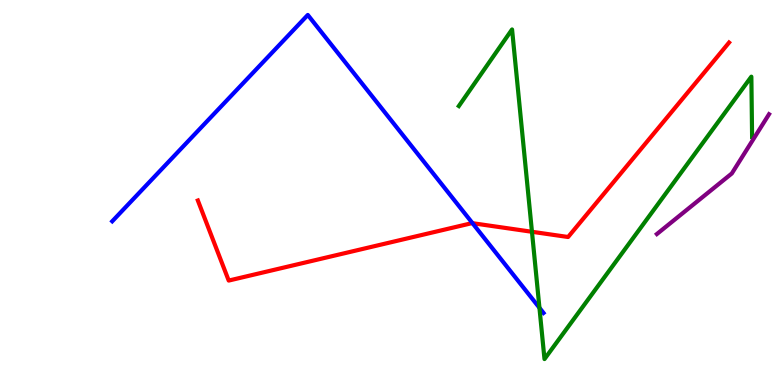[{'lines': ['blue', 'red'], 'intersections': [{'x': 6.1, 'y': 4.2}]}, {'lines': ['green', 'red'], 'intersections': [{'x': 6.86, 'y': 3.98}]}, {'lines': ['purple', 'red'], 'intersections': []}, {'lines': ['blue', 'green'], 'intersections': [{'x': 6.96, 'y': 2.0}]}, {'lines': ['blue', 'purple'], 'intersections': []}, {'lines': ['green', 'purple'], 'intersections': []}]